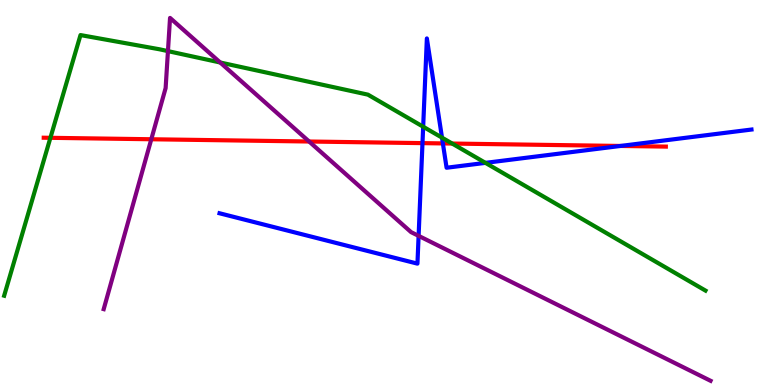[{'lines': ['blue', 'red'], 'intersections': [{'x': 5.45, 'y': 6.28}, {'x': 5.71, 'y': 6.27}, {'x': 8.01, 'y': 6.21}]}, {'lines': ['green', 'red'], 'intersections': [{'x': 0.65, 'y': 6.42}, {'x': 5.83, 'y': 6.27}]}, {'lines': ['purple', 'red'], 'intersections': [{'x': 1.95, 'y': 6.38}, {'x': 3.99, 'y': 6.32}]}, {'lines': ['blue', 'green'], 'intersections': [{'x': 5.46, 'y': 6.71}, {'x': 5.7, 'y': 6.42}, {'x': 6.26, 'y': 5.77}]}, {'lines': ['blue', 'purple'], 'intersections': [{'x': 5.4, 'y': 3.87}]}, {'lines': ['green', 'purple'], 'intersections': [{'x': 2.17, 'y': 8.67}, {'x': 2.84, 'y': 8.38}]}]